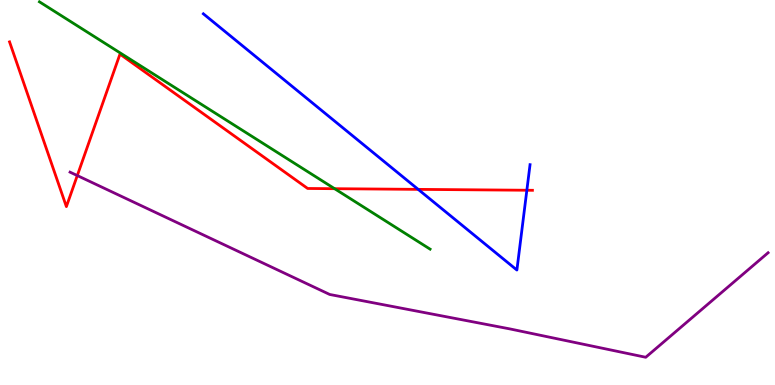[{'lines': ['blue', 'red'], 'intersections': [{'x': 5.4, 'y': 5.08}, {'x': 6.8, 'y': 5.06}]}, {'lines': ['green', 'red'], 'intersections': [{'x': 4.32, 'y': 5.1}]}, {'lines': ['purple', 'red'], 'intersections': [{'x': 0.997, 'y': 5.44}]}, {'lines': ['blue', 'green'], 'intersections': []}, {'lines': ['blue', 'purple'], 'intersections': []}, {'lines': ['green', 'purple'], 'intersections': []}]